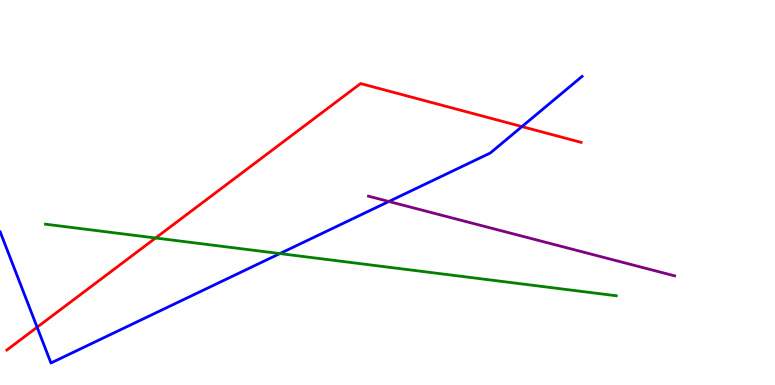[{'lines': ['blue', 'red'], 'intersections': [{'x': 0.479, 'y': 1.5}, {'x': 6.73, 'y': 6.71}]}, {'lines': ['green', 'red'], 'intersections': [{'x': 2.01, 'y': 3.82}]}, {'lines': ['purple', 'red'], 'intersections': []}, {'lines': ['blue', 'green'], 'intersections': [{'x': 3.61, 'y': 3.41}]}, {'lines': ['blue', 'purple'], 'intersections': [{'x': 5.02, 'y': 4.77}]}, {'lines': ['green', 'purple'], 'intersections': []}]